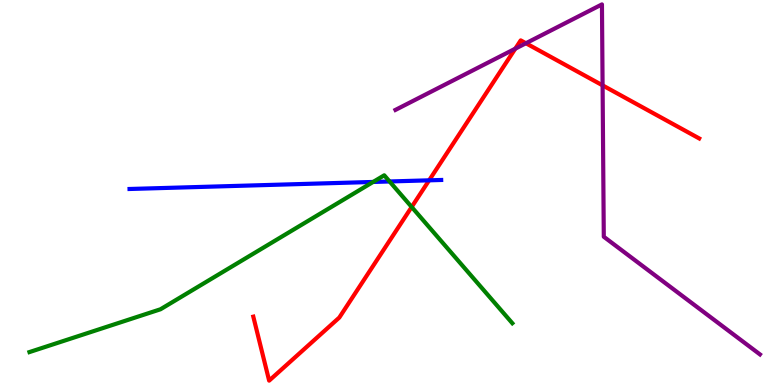[{'lines': ['blue', 'red'], 'intersections': [{'x': 5.54, 'y': 5.32}]}, {'lines': ['green', 'red'], 'intersections': [{'x': 5.31, 'y': 4.62}]}, {'lines': ['purple', 'red'], 'intersections': [{'x': 6.65, 'y': 8.74}, {'x': 6.79, 'y': 8.88}, {'x': 7.78, 'y': 7.78}]}, {'lines': ['blue', 'green'], 'intersections': [{'x': 4.81, 'y': 5.27}, {'x': 5.03, 'y': 5.29}]}, {'lines': ['blue', 'purple'], 'intersections': []}, {'lines': ['green', 'purple'], 'intersections': []}]